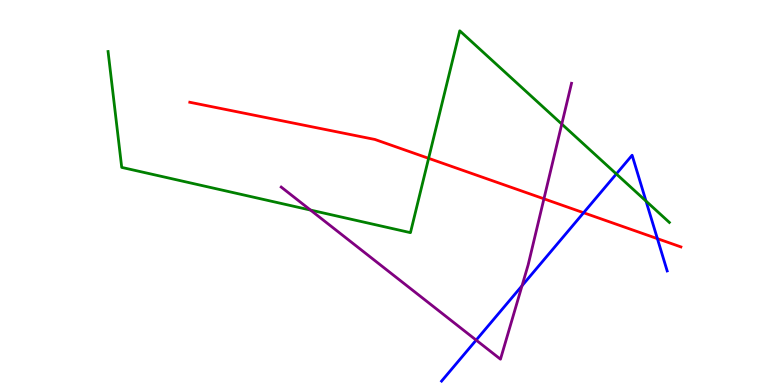[{'lines': ['blue', 'red'], 'intersections': [{'x': 7.53, 'y': 4.47}, {'x': 8.48, 'y': 3.8}]}, {'lines': ['green', 'red'], 'intersections': [{'x': 5.53, 'y': 5.89}]}, {'lines': ['purple', 'red'], 'intersections': [{'x': 7.02, 'y': 4.84}]}, {'lines': ['blue', 'green'], 'intersections': [{'x': 7.95, 'y': 5.48}, {'x': 8.34, 'y': 4.78}]}, {'lines': ['blue', 'purple'], 'intersections': [{'x': 6.14, 'y': 1.17}, {'x': 6.74, 'y': 2.58}]}, {'lines': ['green', 'purple'], 'intersections': [{'x': 4.01, 'y': 4.54}, {'x': 7.25, 'y': 6.78}]}]